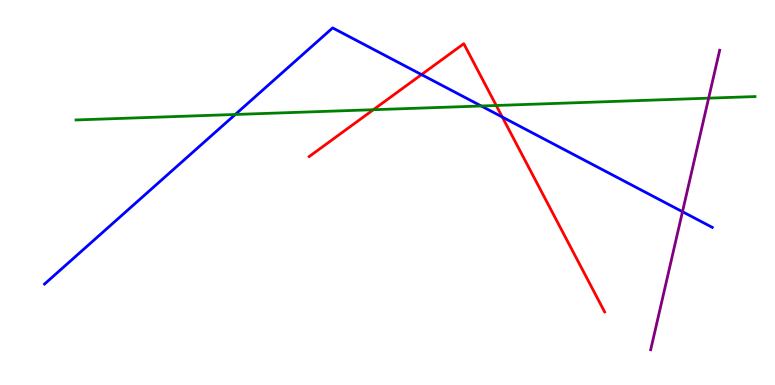[{'lines': ['blue', 'red'], 'intersections': [{'x': 5.44, 'y': 8.06}, {'x': 6.48, 'y': 6.96}]}, {'lines': ['green', 'red'], 'intersections': [{'x': 4.82, 'y': 7.15}, {'x': 6.4, 'y': 7.26}]}, {'lines': ['purple', 'red'], 'intersections': []}, {'lines': ['blue', 'green'], 'intersections': [{'x': 3.04, 'y': 7.03}, {'x': 6.21, 'y': 7.25}]}, {'lines': ['blue', 'purple'], 'intersections': [{'x': 8.81, 'y': 4.5}]}, {'lines': ['green', 'purple'], 'intersections': [{'x': 9.14, 'y': 7.45}]}]